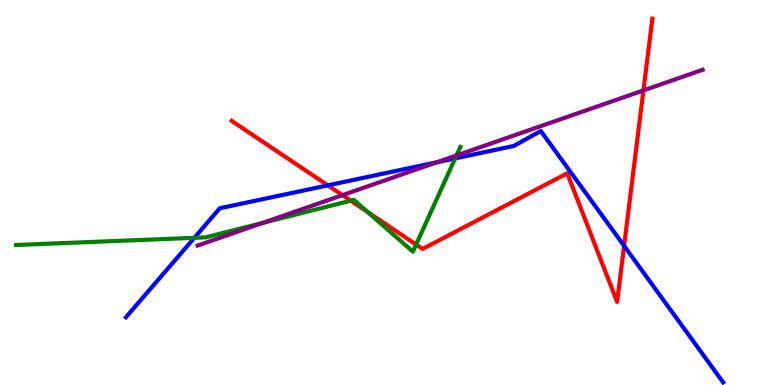[{'lines': ['blue', 'red'], 'intersections': [{'x': 4.23, 'y': 5.19}, {'x': 8.05, 'y': 3.61}]}, {'lines': ['green', 'red'], 'intersections': [{'x': 4.53, 'y': 4.79}, {'x': 4.75, 'y': 4.49}, {'x': 5.37, 'y': 3.65}]}, {'lines': ['purple', 'red'], 'intersections': [{'x': 4.42, 'y': 4.93}, {'x': 8.3, 'y': 7.65}]}, {'lines': ['blue', 'green'], 'intersections': [{'x': 2.51, 'y': 3.82}, {'x': 5.87, 'y': 5.89}]}, {'lines': ['blue', 'purple'], 'intersections': [{'x': 5.64, 'y': 5.79}]}, {'lines': ['green', 'purple'], 'intersections': [{'x': 3.39, 'y': 4.21}, {'x': 5.89, 'y': 5.96}]}]